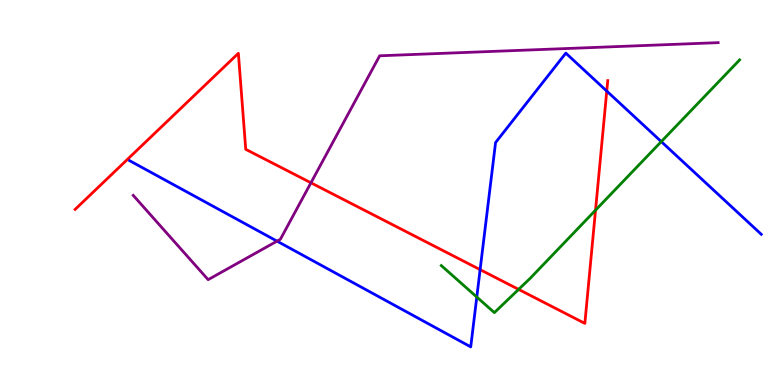[{'lines': ['blue', 'red'], 'intersections': [{'x': 6.2, 'y': 3.0}, {'x': 7.83, 'y': 7.63}]}, {'lines': ['green', 'red'], 'intersections': [{'x': 6.69, 'y': 2.48}, {'x': 7.68, 'y': 4.54}]}, {'lines': ['purple', 'red'], 'intersections': [{'x': 4.01, 'y': 5.25}]}, {'lines': ['blue', 'green'], 'intersections': [{'x': 6.15, 'y': 2.28}, {'x': 8.53, 'y': 6.32}]}, {'lines': ['blue', 'purple'], 'intersections': [{'x': 3.57, 'y': 3.74}]}, {'lines': ['green', 'purple'], 'intersections': []}]